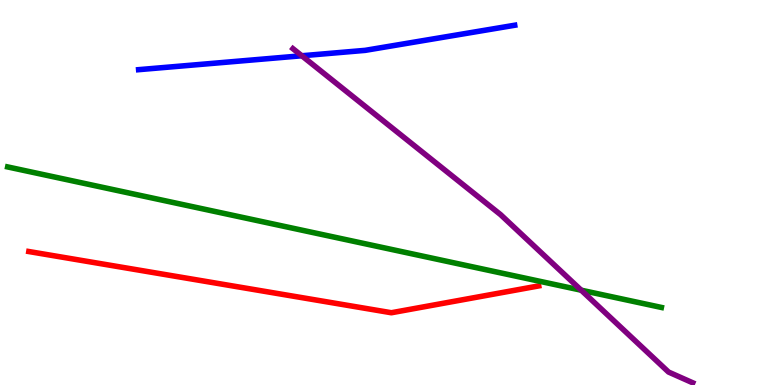[{'lines': ['blue', 'red'], 'intersections': []}, {'lines': ['green', 'red'], 'intersections': []}, {'lines': ['purple', 'red'], 'intersections': []}, {'lines': ['blue', 'green'], 'intersections': []}, {'lines': ['blue', 'purple'], 'intersections': [{'x': 3.89, 'y': 8.55}]}, {'lines': ['green', 'purple'], 'intersections': [{'x': 7.5, 'y': 2.46}]}]